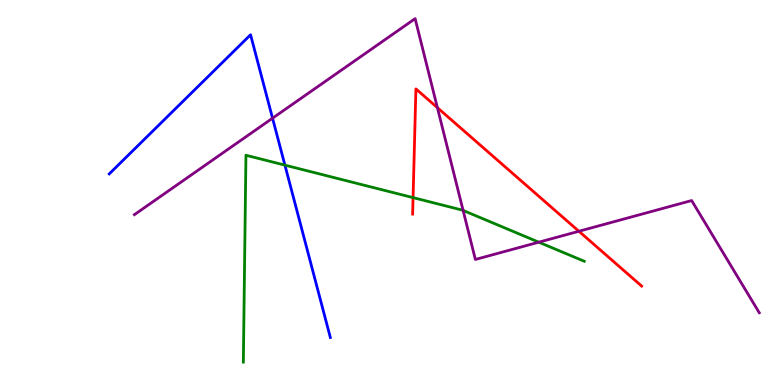[{'lines': ['blue', 'red'], 'intersections': []}, {'lines': ['green', 'red'], 'intersections': [{'x': 5.33, 'y': 4.87}]}, {'lines': ['purple', 'red'], 'intersections': [{'x': 5.64, 'y': 7.2}, {'x': 7.47, 'y': 3.99}]}, {'lines': ['blue', 'green'], 'intersections': [{'x': 3.68, 'y': 5.71}]}, {'lines': ['blue', 'purple'], 'intersections': [{'x': 3.52, 'y': 6.93}]}, {'lines': ['green', 'purple'], 'intersections': [{'x': 5.98, 'y': 4.53}, {'x': 6.95, 'y': 3.71}]}]